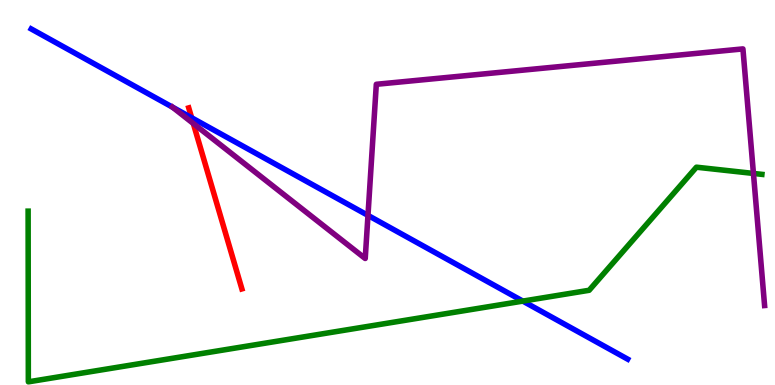[{'lines': ['blue', 'red'], 'intersections': [{'x': 2.47, 'y': 6.94}]}, {'lines': ['green', 'red'], 'intersections': []}, {'lines': ['purple', 'red'], 'intersections': [{'x': 2.49, 'y': 6.79}]}, {'lines': ['blue', 'green'], 'intersections': [{'x': 6.75, 'y': 2.18}]}, {'lines': ['blue', 'purple'], 'intersections': [{'x': 2.23, 'y': 7.22}, {'x': 4.75, 'y': 4.41}]}, {'lines': ['green', 'purple'], 'intersections': [{'x': 9.72, 'y': 5.5}]}]